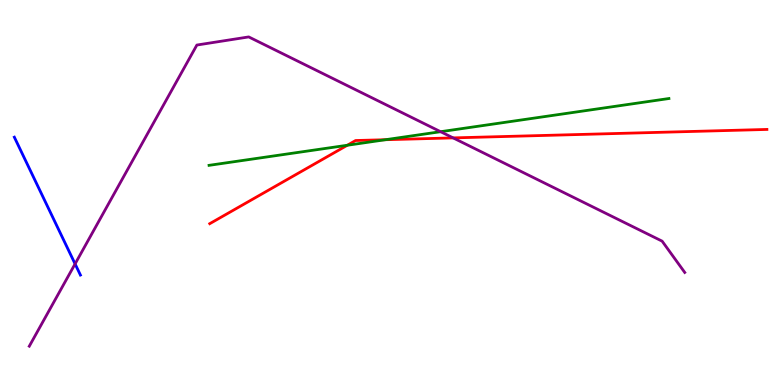[{'lines': ['blue', 'red'], 'intersections': []}, {'lines': ['green', 'red'], 'intersections': [{'x': 4.48, 'y': 6.23}, {'x': 4.97, 'y': 6.37}]}, {'lines': ['purple', 'red'], 'intersections': [{'x': 5.85, 'y': 6.42}]}, {'lines': ['blue', 'green'], 'intersections': []}, {'lines': ['blue', 'purple'], 'intersections': [{'x': 0.969, 'y': 3.15}]}, {'lines': ['green', 'purple'], 'intersections': [{'x': 5.69, 'y': 6.58}]}]